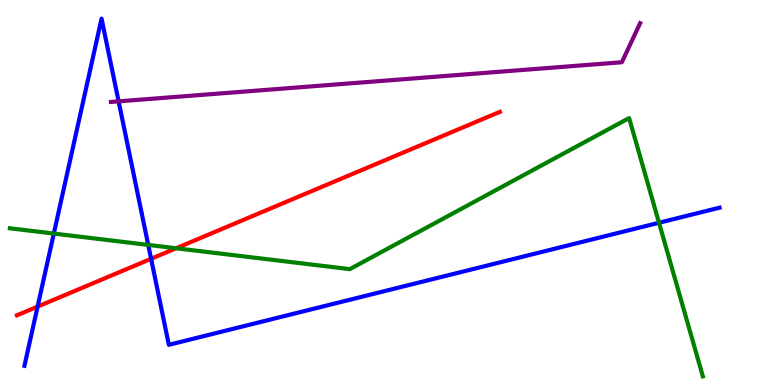[{'lines': ['blue', 'red'], 'intersections': [{'x': 0.485, 'y': 2.04}, {'x': 1.95, 'y': 3.28}]}, {'lines': ['green', 'red'], 'intersections': [{'x': 2.27, 'y': 3.55}]}, {'lines': ['purple', 'red'], 'intersections': []}, {'lines': ['blue', 'green'], 'intersections': [{'x': 0.694, 'y': 3.93}, {'x': 1.91, 'y': 3.64}, {'x': 8.5, 'y': 4.21}]}, {'lines': ['blue', 'purple'], 'intersections': [{'x': 1.53, 'y': 7.37}]}, {'lines': ['green', 'purple'], 'intersections': []}]